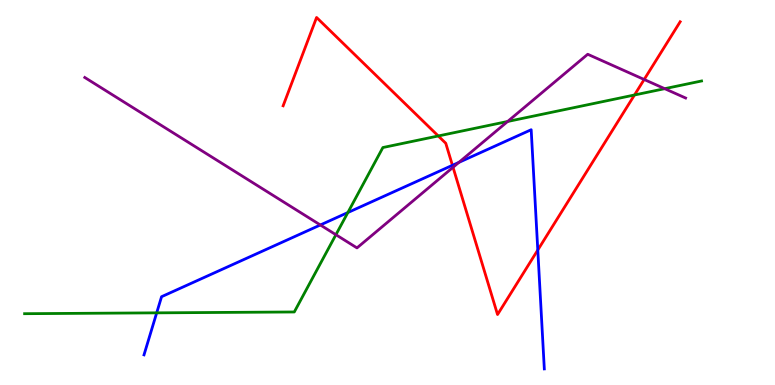[{'lines': ['blue', 'red'], 'intersections': [{'x': 5.84, 'y': 5.71}, {'x': 6.94, 'y': 3.51}]}, {'lines': ['green', 'red'], 'intersections': [{'x': 5.66, 'y': 6.47}, {'x': 8.19, 'y': 7.53}]}, {'lines': ['purple', 'red'], 'intersections': [{'x': 5.85, 'y': 5.65}, {'x': 8.31, 'y': 7.94}]}, {'lines': ['blue', 'green'], 'intersections': [{'x': 2.02, 'y': 1.87}, {'x': 4.49, 'y': 4.48}]}, {'lines': ['blue', 'purple'], 'intersections': [{'x': 4.13, 'y': 4.16}, {'x': 5.92, 'y': 5.78}]}, {'lines': ['green', 'purple'], 'intersections': [{'x': 4.33, 'y': 3.9}, {'x': 6.55, 'y': 6.84}, {'x': 8.58, 'y': 7.7}]}]